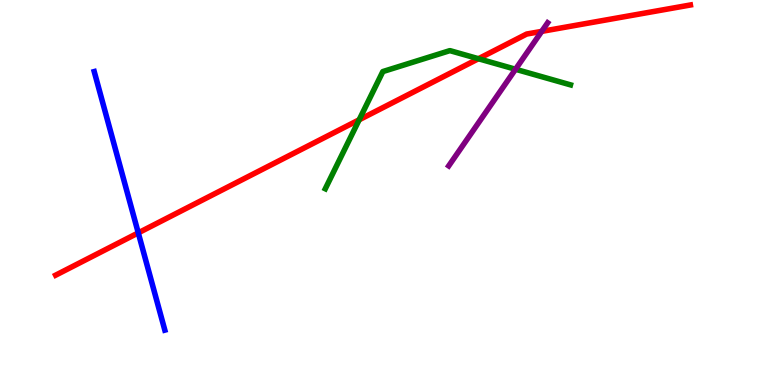[{'lines': ['blue', 'red'], 'intersections': [{'x': 1.78, 'y': 3.95}]}, {'lines': ['green', 'red'], 'intersections': [{'x': 4.63, 'y': 6.89}, {'x': 6.17, 'y': 8.47}]}, {'lines': ['purple', 'red'], 'intersections': [{'x': 6.99, 'y': 9.19}]}, {'lines': ['blue', 'green'], 'intersections': []}, {'lines': ['blue', 'purple'], 'intersections': []}, {'lines': ['green', 'purple'], 'intersections': [{'x': 6.65, 'y': 8.2}]}]